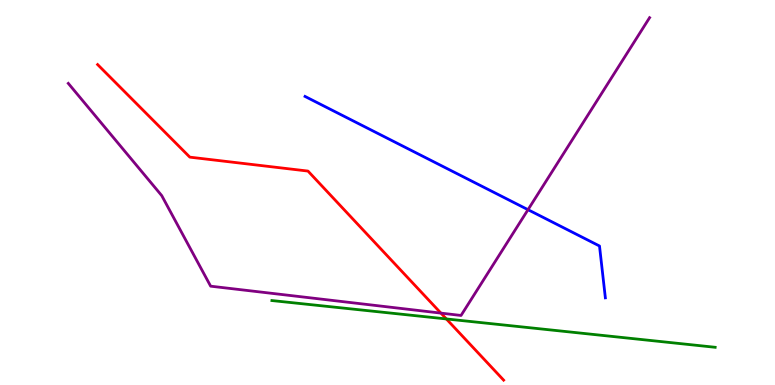[{'lines': ['blue', 'red'], 'intersections': []}, {'lines': ['green', 'red'], 'intersections': [{'x': 5.76, 'y': 1.72}]}, {'lines': ['purple', 'red'], 'intersections': [{'x': 5.69, 'y': 1.87}]}, {'lines': ['blue', 'green'], 'intersections': []}, {'lines': ['blue', 'purple'], 'intersections': [{'x': 6.81, 'y': 4.55}]}, {'lines': ['green', 'purple'], 'intersections': []}]